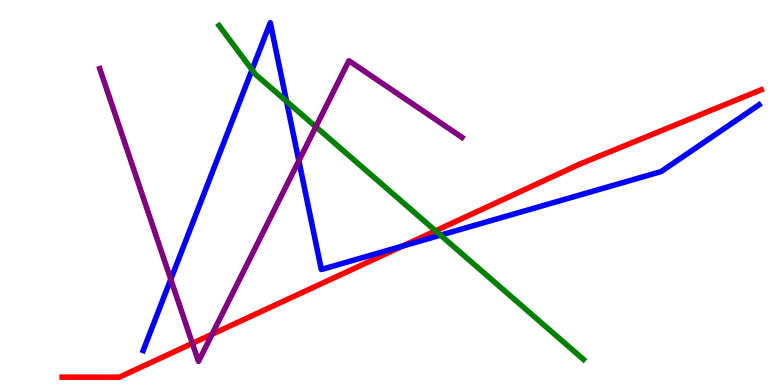[{'lines': ['blue', 'red'], 'intersections': [{'x': 5.19, 'y': 3.61}]}, {'lines': ['green', 'red'], 'intersections': [{'x': 5.62, 'y': 4.0}]}, {'lines': ['purple', 'red'], 'intersections': [{'x': 2.48, 'y': 1.08}, {'x': 2.74, 'y': 1.32}]}, {'lines': ['blue', 'green'], 'intersections': [{'x': 3.25, 'y': 8.19}, {'x': 3.7, 'y': 7.37}, {'x': 5.68, 'y': 3.89}]}, {'lines': ['blue', 'purple'], 'intersections': [{'x': 2.2, 'y': 2.74}, {'x': 3.86, 'y': 5.82}]}, {'lines': ['green', 'purple'], 'intersections': [{'x': 4.08, 'y': 6.71}]}]